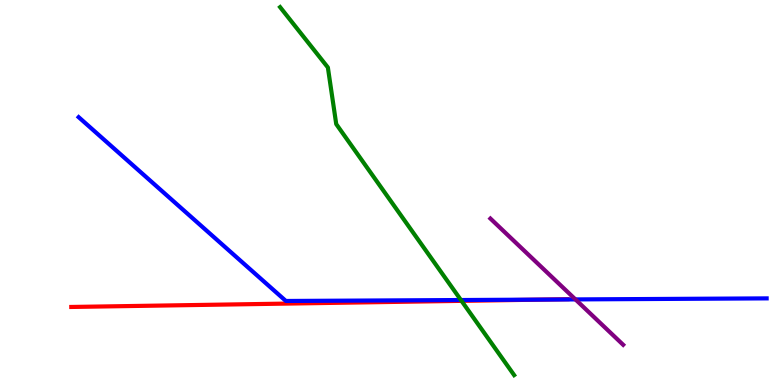[{'lines': ['blue', 'red'], 'intersections': [{'x': 7.01, 'y': 2.22}]}, {'lines': ['green', 'red'], 'intersections': [{'x': 5.95, 'y': 2.19}]}, {'lines': ['purple', 'red'], 'intersections': []}, {'lines': ['blue', 'green'], 'intersections': [{'x': 5.95, 'y': 2.21}]}, {'lines': ['blue', 'purple'], 'intersections': [{'x': 7.43, 'y': 2.22}]}, {'lines': ['green', 'purple'], 'intersections': []}]